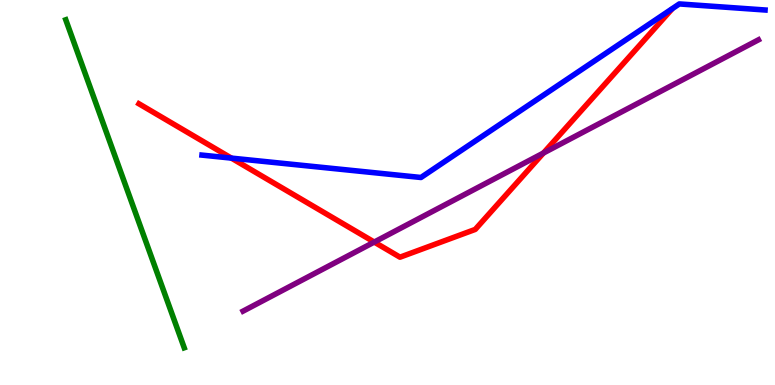[{'lines': ['blue', 'red'], 'intersections': [{'x': 2.99, 'y': 5.89}]}, {'lines': ['green', 'red'], 'intersections': []}, {'lines': ['purple', 'red'], 'intersections': [{'x': 4.83, 'y': 3.71}, {'x': 7.01, 'y': 6.03}]}, {'lines': ['blue', 'green'], 'intersections': []}, {'lines': ['blue', 'purple'], 'intersections': []}, {'lines': ['green', 'purple'], 'intersections': []}]